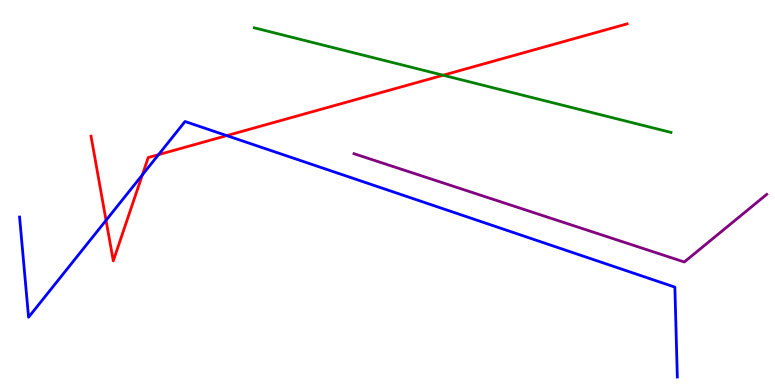[{'lines': ['blue', 'red'], 'intersections': [{'x': 1.37, 'y': 4.28}, {'x': 1.84, 'y': 5.46}, {'x': 2.05, 'y': 5.98}, {'x': 2.93, 'y': 6.48}]}, {'lines': ['green', 'red'], 'intersections': [{'x': 5.72, 'y': 8.05}]}, {'lines': ['purple', 'red'], 'intersections': []}, {'lines': ['blue', 'green'], 'intersections': []}, {'lines': ['blue', 'purple'], 'intersections': []}, {'lines': ['green', 'purple'], 'intersections': []}]